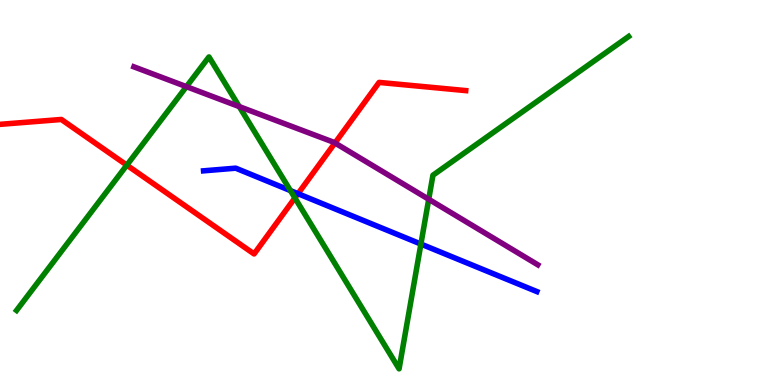[{'lines': ['blue', 'red'], 'intersections': [{'x': 3.85, 'y': 4.97}]}, {'lines': ['green', 'red'], 'intersections': [{'x': 1.64, 'y': 5.71}, {'x': 3.81, 'y': 4.86}]}, {'lines': ['purple', 'red'], 'intersections': [{'x': 4.32, 'y': 6.29}]}, {'lines': ['blue', 'green'], 'intersections': [{'x': 3.75, 'y': 5.05}, {'x': 5.43, 'y': 3.66}]}, {'lines': ['blue', 'purple'], 'intersections': []}, {'lines': ['green', 'purple'], 'intersections': [{'x': 2.41, 'y': 7.75}, {'x': 3.09, 'y': 7.23}, {'x': 5.53, 'y': 4.82}]}]